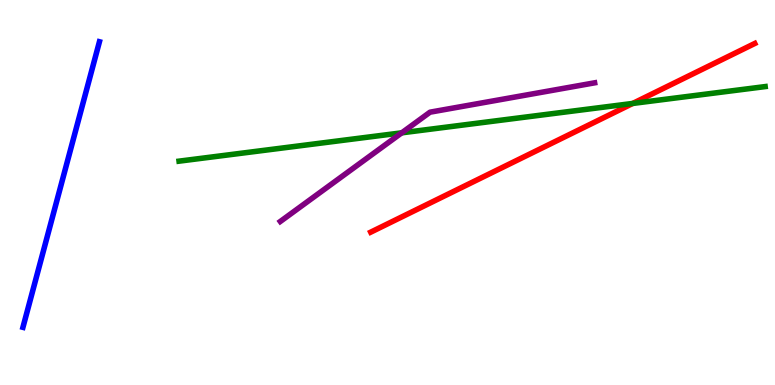[{'lines': ['blue', 'red'], 'intersections': []}, {'lines': ['green', 'red'], 'intersections': [{'x': 8.16, 'y': 7.31}]}, {'lines': ['purple', 'red'], 'intersections': []}, {'lines': ['blue', 'green'], 'intersections': []}, {'lines': ['blue', 'purple'], 'intersections': []}, {'lines': ['green', 'purple'], 'intersections': [{'x': 5.18, 'y': 6.55}]}]